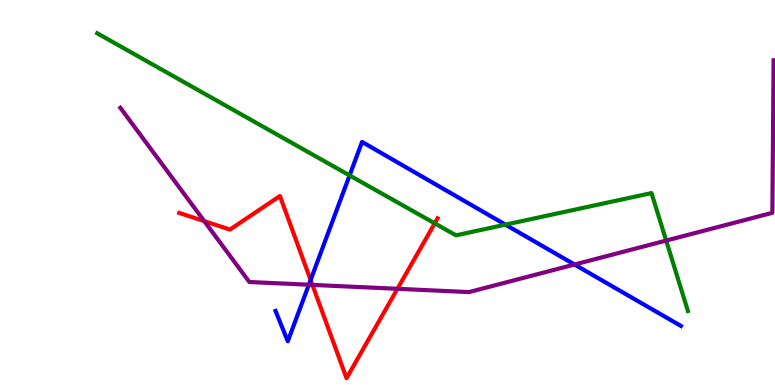[{'lines': ['blue', 'red'], 'intersections': [{'x': 4.01, 'y': 2.73}]}, {'lines': ['green', 'red'], 'intersections': [{'x': 5.61, 'y': 4.2}]}, {'lines': ['purple', 'red'], 'intersections': [{'x': 2.64, 'y': 4.26}, {'x': 4.03, 'y': 2.6}, {'x': 5.13, 'y': 2.5}]}, {'lines': ['blue', 'green'], 'intersections': [{'x': 4.51, 'y': 5.44}, {'x': 6.52, 'y': 4.16}]}, {'lines': ['blue', 'purple'], 'intersections': [{'x': 3.99, 'y': 2.6}, {'x': 7.41, 'y': 3.13}]}, {'lines': ['green', 'purple'], 'intersections': [{'x': 8.6, 'y': 3.75}]}]